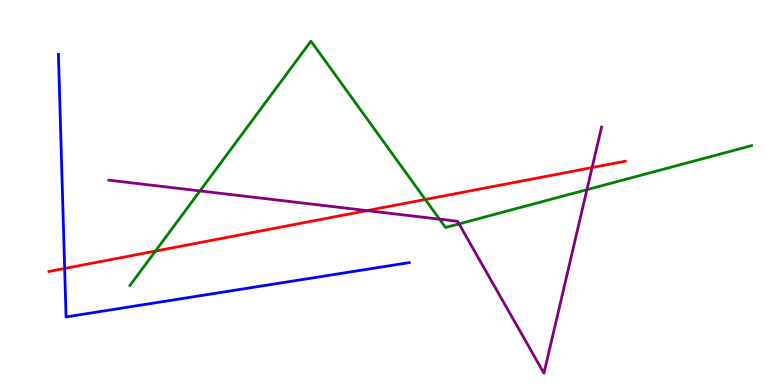[{'lines': ['blue', 'red'], 'intersections': [{'x': 0.834, 'y': 3.03}]}, {'lines': ['green', 'red'], 'intersections': [{'x': 2.01, 'y': 3.48}, {'x': 5.49, 'y': 4.82}]}, {'lines': ['purple', 'red'], 'intersections': [{'x': 4.74, 'y': 4.53}, {'x': 7.64, 'y': 5.65}]}, {'lines': ['blue', 'green'], 'intersections': []}, {'lines': ['blue', 'purple'], 'intersections': []}, {'lines': ['green', 'purple'], 'intersections': [{'x': 2.58, 'y': 5.04}, {'x': 5.67, 'y': 4.31}, {'x': 5.92, 'y': 4.18}, {'x': 7.57, 'y': 5.07}]}]